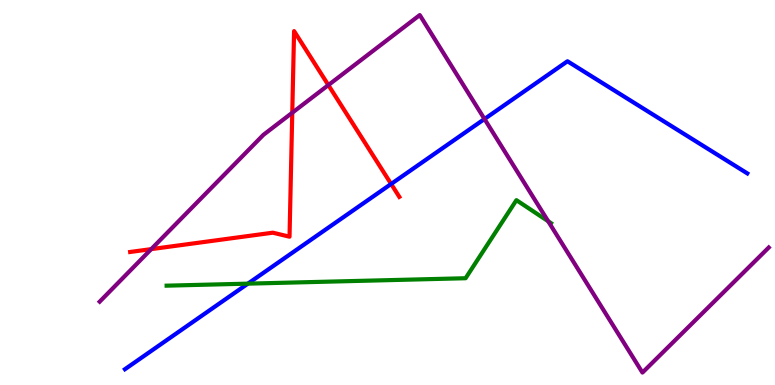[{'lines': ['blue', 'red'], 'intersections': [{'x': 5.05, 'y': 5.22}]}, {'lines': ['green', 'red'], 'intersections': []}, {'lines': ['purple', 'red'], 'intersections': [{'x': 1.95, 'y': 3.53}, {'x': 3.77, 'y': 7.07}, {'x': 4.24, 'y': 7.79}]}, {'lines': ['blue', 'green'], 'intersections': [{'x': 3.2, 'y': 2.63}]}, {'lines': ['blue', 'purple'], 'intersections': [{'x': 6.25, 'y': 6.91}]}, {'lines': ['green', 'purple'], 'intersections': [{'x': 7.07, 'y': 4.25}]}]